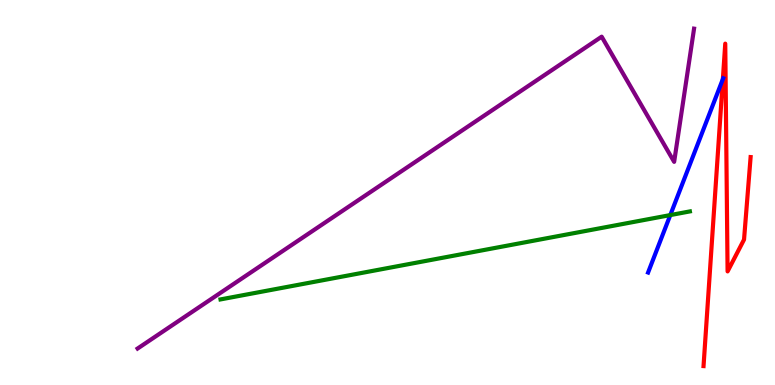[{'lines': ['blue', 'red'], 'intersections': [{'x': 9.33, 'y': 7.94}]}, {'lines': ['green', 'red'], 'intersections': []}, {'lines': ['purple', 'red'], 'intersections': []}, {'lines': ['blue', 'green'], 'intersections': [{'x': 8.65, 'y': 4.41}]}, {'lines': ['blue', 'purple'], 'intersections': []}, {'lines': ['green', 'purple'], 'intersections': []}]